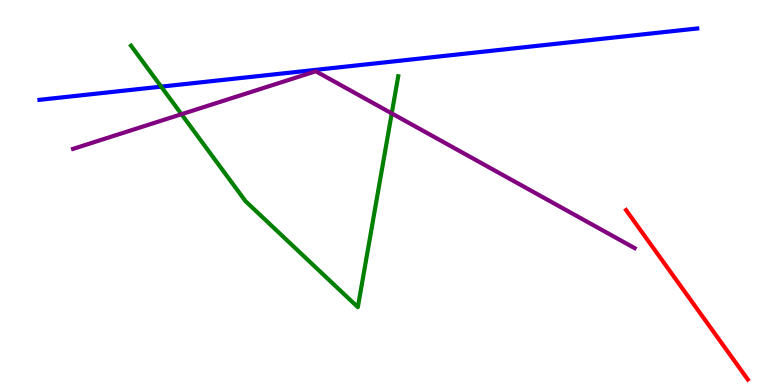[{'lines': ['blue', 'red'], 'intersections': []}, {'lines': ['green', 'red'], 'intersections': []}, {'lines': ['purple', 'red'], 'intersections': []}, {'lines': ['blue', 'green'], 'intersections': [{'x': 2.08, 'y': 7.75}]}, {'lines': ['blue', 'purple'], 'intersections': []}, {'lines': ['green', 'purple'], 'intersections': [{'x': 2.34, 'y': 7.03}, {'x': 5.05, 'y': 7.05}]}]